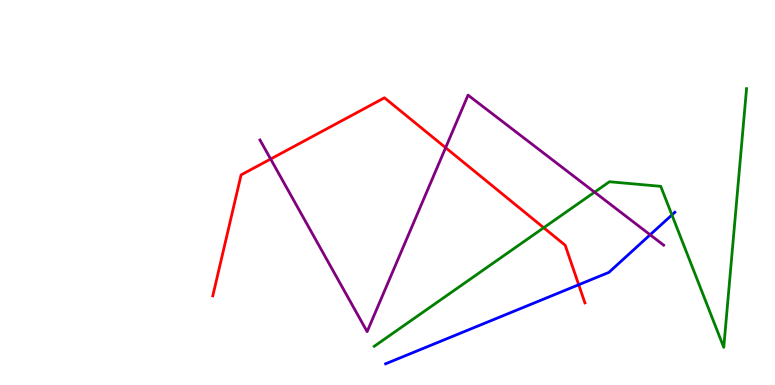[{'lines': ['blue', 'red'], 'intersections': [{'x': 7.47, 'y': 2.6}]}, {'lines': ['green', 'red'], 'intersections': [{'x': 7.02, 'y': 4.08}]}, {'lines': ['purple', 'red'], 'intersections': [{'x': 3.49, 'y': 5.87}, {'x': 5.75, 'y': 6.16}]}, {'lines': ['blue', 'green'], 'intersections': [{'x': 8.67, 'y': 4.42}]}, {'lines': ['blue', 'purple'], 'intersections': [{'x': 8.39, 'y': 3.9}]}, {'lines': ['green', 'purple'], 'intersections': [{'x': 7.67, 'y': 5.01}]}]